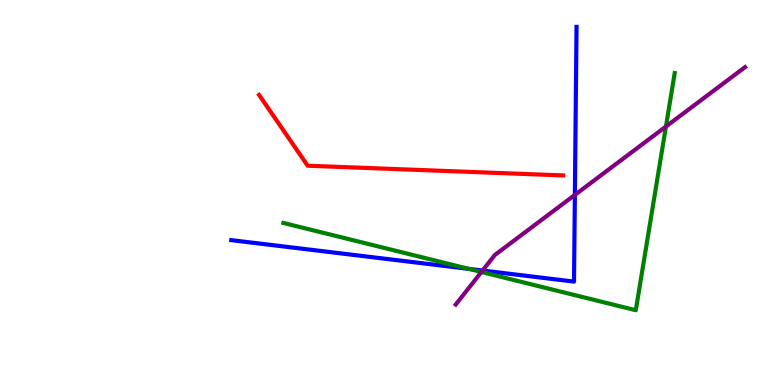[{'lines': ['blue', 'red'], 'intersections': []}, {'lines': ['green', 'red'], 'intersections': []}, {'lines': ['purple', 'red'], 'intersections': []}, {'lines': ['blue', 'green'], 'intersections': [{'x': 6.05, 'y': 3.02}]}, {'lines': ['blue', 'purple'], 'intersections': [{'x': 6.23, 'y': 2.97}, {'x': 7.42, 'y': 4.94}]}, {'lines': ['green', 'purple'], 'intersections': [{'x': 6.21, 'y': 2.94}, {'x': 8.59, 'y': 6.71}]}]